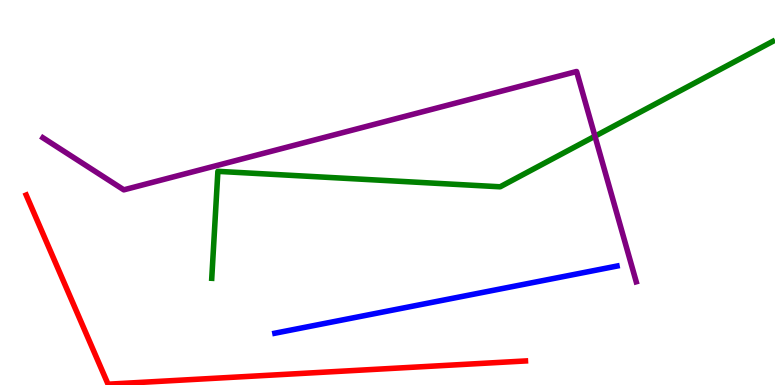[{'lines': ['blue', 'red'], 'intersections': []}, {'lines': ['green', 'red'], 'intersections': []}, {'lines': ['purple', 'red'], 'intersections': []}, {'lines': ['blue', 'green'], 'intersections': []}, {'lines': ['blue', 'purple'], 'intersections': []}, {'lines': ['green', 'purple'], 'intersections': [{'x': 7.68, 'y': 6.46}]}]